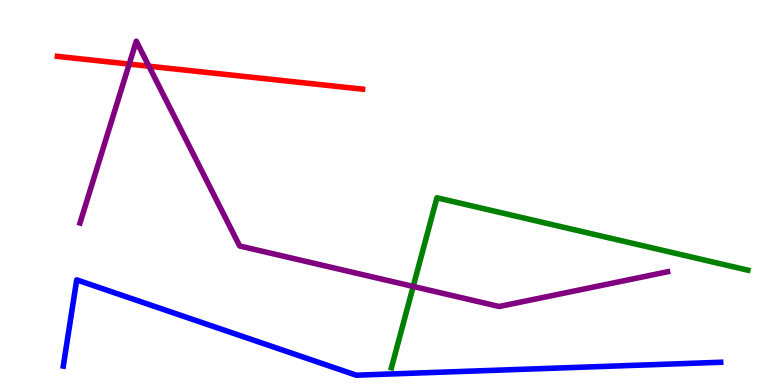[{'lines': ['blue', 'red'], 'intersections': []}, {'lines': ['green', 'red'], 'intersections': []}, {'lines': ['purple', 'red'], 'intersections': [{'x': 1.67, 'y': 8.34}, {'x': 1.92, 'y': 8.28}]}, {'lines': ['blue', 'green'], 'intersections': []}, {'lines': ['blue', 'purple'], 'intersections': []}, {'lines': ['green', 'purple'], 'intersections': [{'x': 5.33, 'y': 2.56}]}]